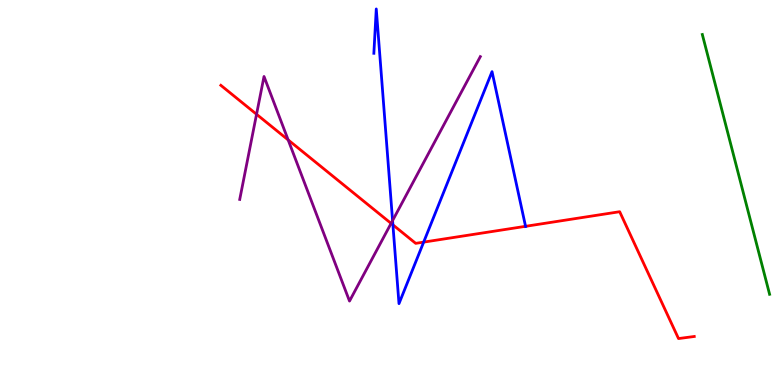[{'lines': ['blue', 'red'], 'intersections': [{'x': 5.07, 'y': 4.16}, {'x': 5.47, 'y': 3.71}, {'x': 6.78, 'y': 4.12}]}, {'lines': ['green', 'red'], 'intersections': []}, {'lines': ['purple', 'red'], 'intersections': [{'x': 3.31, 'y': 7.03}, {'x': 3.72, 'y': 6.37}, {'x': 5.05, 'y': 4.2}]}, {'lines': ['blue', 'green'], 'intersections': []}, {'lines': ['blue', 'purple'], 'intersections': [{'x': 5.07, 'y': 4.27}]}, {'lines': ['green', 'purple'], 'intersections': []}]